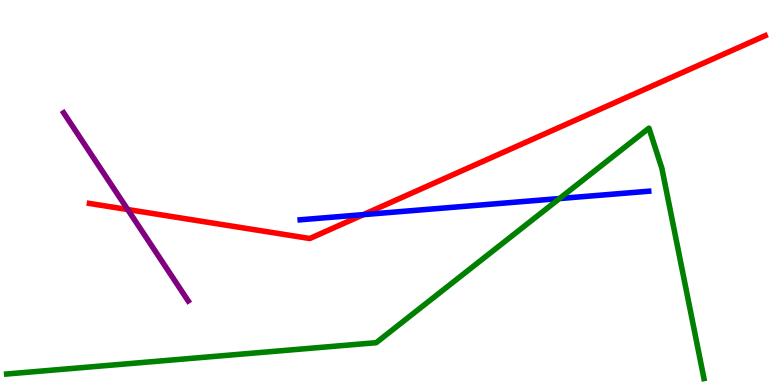[{'lines': ['blue', 'red'], 'intersections': [{'x': 4.69, 'y': 4.43}]}, {'lines': ['green', 'red'], 'intersections': []}, {'lines': ['purple', 'red'], 'intersections': [{'x': 1.65, 'y': 4.56}]}, {'lines': ['blue', 'green'], 'intersections': [{'x': 7.22, 'y': 4.84}]}, {'lines': ['blue', 'purple'], 'intersections': []}, {'lines': ['green', 'purple'], 'intersections': []}]